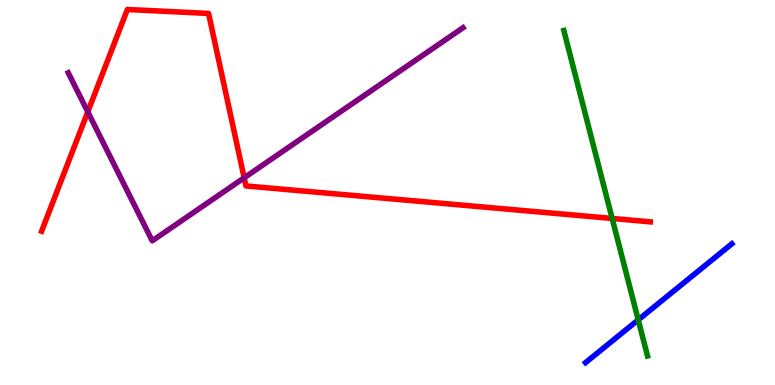[{'lines': ['blue', 'red'], 'intersections': []}, {'lines': ['green', 'red'], 'intersections': [{'x': 7.9, 'y': 4.33}]}, {'lines': ['purple', 'red'], 'intersections': [{'x': 1.13, 'y': 7.09}, {'x': 3.15, 'y': 5.38}]}, {'lines': ['blue', 'green'], 'intersections': [{'x': 8.24, 'y': 1.69}]}, {'lines': ['blue', 'purple'], 'intersections': []}, {'lines': ['green', 'purple'], 'intersections': []}]